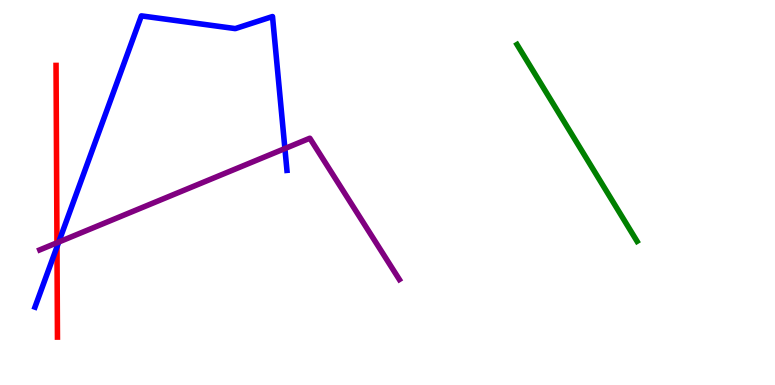[{'lines': ['blue', 'red'], 'intersections': [{'x': 0.735, 'y': 3.59}]}, {'lines': ['green', 'red'], 'intersections': []}, {'lines': ['purple', 'red'], 'intersections': [{'x': 0.735, 'y': 3.69}]}, {'lines': ['blue', 'green'], 'intersections': []}, {'lines': ['blue', 'purple'], 'intersections': [{'x': 0.758, 'y': 3.71}, {'x': 3.68, 'y': 6.14}]}, {'lines': ['green', 'purple'], 'intersections': []}]